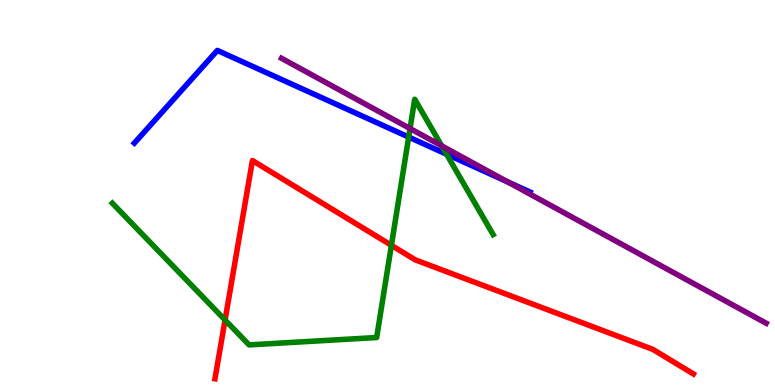[{'lines': ['blue', 'red'], 'intersections': []}, {'lines': ['green', 'red'], 'intersections': [{'x': 2.9, 'y': 1.69}, {'x': 5.05, 'y': 3.63}]}, {'lines': ['purple', 'red'], 'intersections': []}, {'lines': ['blue', 'green'], 'intersections': [{'x': 5.27, 'y': 6.44}, {'x': 5.76, 'y': 5.99}]}, {'lines': ['blue', 'purple'], 'intersections': [{'x': 6.55, 'y': 5.28}]}, {'lines': ['green', 'purple'], 'intersections': [{'x': 5.29, 'y': 6.66}, {'x': 5.7, 'y': 6.21}]}]